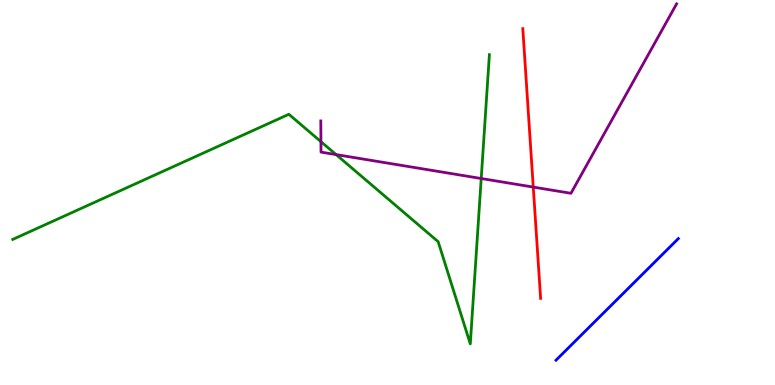[{'lines': ['blue', 'red'], 'intersections': []}, {'lines': ['green', 'red'], 'intersections': []}, {'lines': ['purple', 'red'], 'intersections': [{'x': 6.88, 'y': 5.14}]}, {'lines': ['blue', 'green'], 'intersections': []}, {'lines': ['blue', 'purple'], 'intersections': []}, {'lines': ['green', 'purple'], 'intersections': [{'x': 4.14, 'y': 6.32}, {'x': 4.34, 'y': 5.98}, {'x': 6.21, 'y': 5.36}]}]